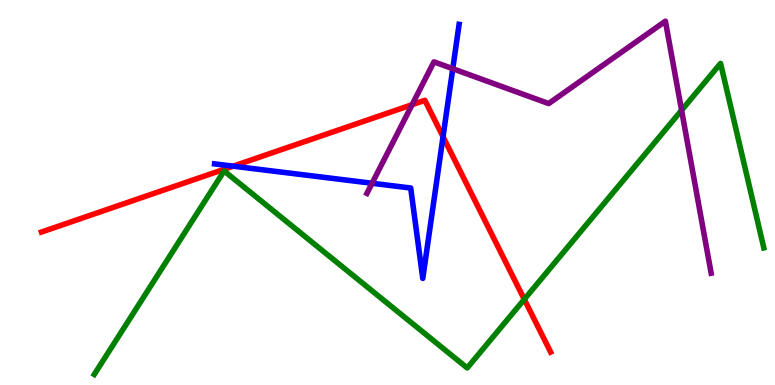[{'lines': ['blue', 'red'], 'intersections': [{'x': 3.01, 'y': 5.68}, {'x': 5.72, 'y': 6.45}]}, {'lines': ['green', 'red'], 'intersections': [{'x': 6.77, 'y': 2.23}]}, {'lines': ['purple', 'red'], 'intersections': [{'x': 5.32, 'y': 7.28}]}, {'lines': ['blue', 'green'], 'intersections': []}, {'lines': ['blue', 'purple'], 'intersections': [{'x': 4.8, 'y': 5.24}, {'x': 5.84, 'y': 8.22}]}, {'lines': ['green', 'purple'], 'intersections': [{'x': 8.79, 'y': 7.14}]}]